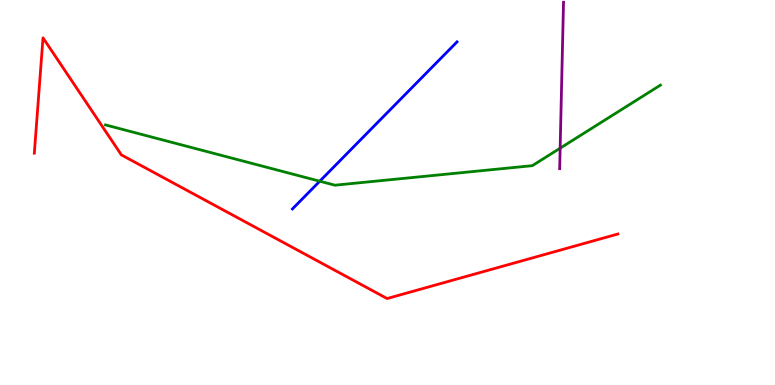[{'lines': ['blue', 'red'], 'intersections': []}, {'lines': ['green', 'red'], 'intersections': []}, {'lines': ['purple', 'red'], 'intersections': []}, {'lines': ['blue', 'green'], 'intersections': [{'x': 4.13, 'y': 5.29}]}, {'lines': ['blue', 'purple'], 'intersections': []}, {'lines': ['green', 'purple'], 'intersections': [{'x': 7.23, 'y': 6.15}]}]